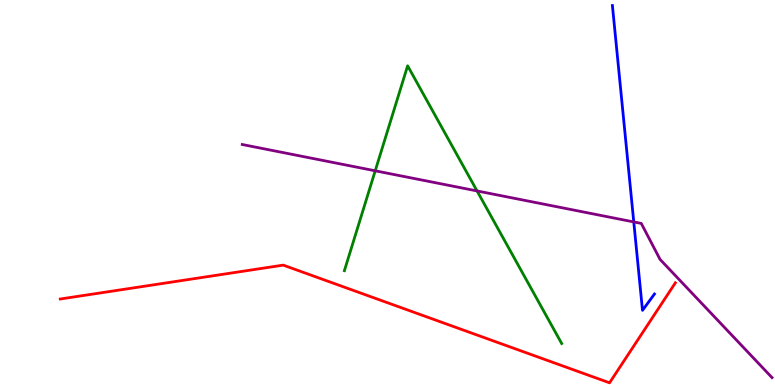[{'lines': ['blue', 'red'], 'intersections': []}, {'lines': ['green', 'red'], 'intersections': []}, {'lines': ['purple', 'red'], 'intersections': []}, {'lines': ['blue', 'green'], 'intersections': []}, {'lines': ['blue', 'purple'], 'intersections': [{'x': 8.18, 'y': 4.24}]}, {'lines': ['green', 'purple'], 'intersections': [{'x': 4.84, 'y': 5.56}, {'x': 6.16, 'y': 5.04}]}]